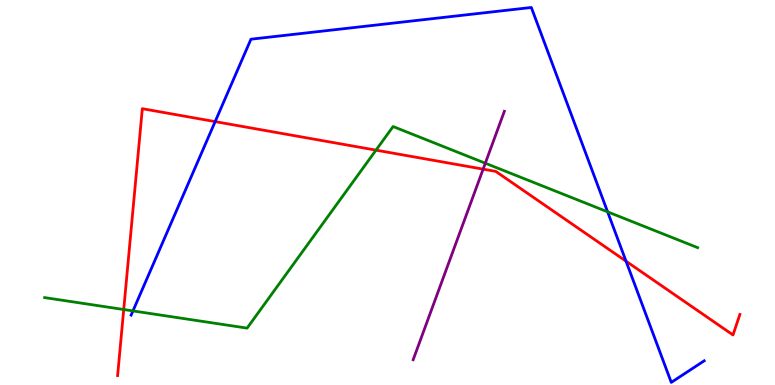[{'lines': ['blue', 'red'], 'intersections': [{'x': 2.78, 'y': 6.84}, {'x': 8.08, 'y': 3.22}]}, {'lines': ['green', 'red'], 'intersections': [{'x': 1.6, 'y': 1.96}, {'x': 4.85, 'y': 6.1}]}, {'lines': ['purple', 'red'], 'intersections': [{'x': 6.23, 'y': 5.61}]}, {'lines': ['blue', 'green'], 'intersections': [{'x': 1.72, 'y': 1.92}, {'x': 7.84, 'y': 4.5}]}, {'lines': ['blue', 'purple'], 'intersections': []}, {'lines': ['green', 'purple'], 'intersections': [{'x': 6.26, 'y': 5.76}]}]